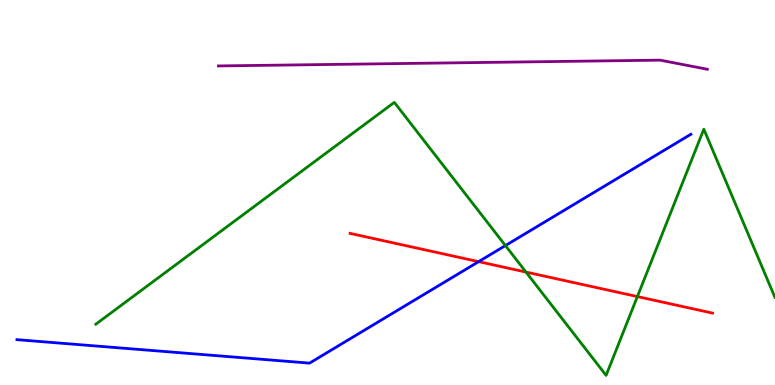[{'lines': ['blue', 'red'], 'intersections': [{'x': 6.18, 'y': 3.2}]}, {'lines': ['green', 'red'], 'intersections': [{'x': 6.79, 'y': 2.93}, {'x': 8.22, 'y': 2.3}]}, {'lines': ['purple', 'red'], 'intersections': []}, {'lines': ['blue', 'green'], 'intersections': [{'x': 6.52, 'y': 3.62}]}, {'lines': ['blue', 'purple'], 'intersections': []}, {'lines': ['green', 'purple'], 'intersections': []}]